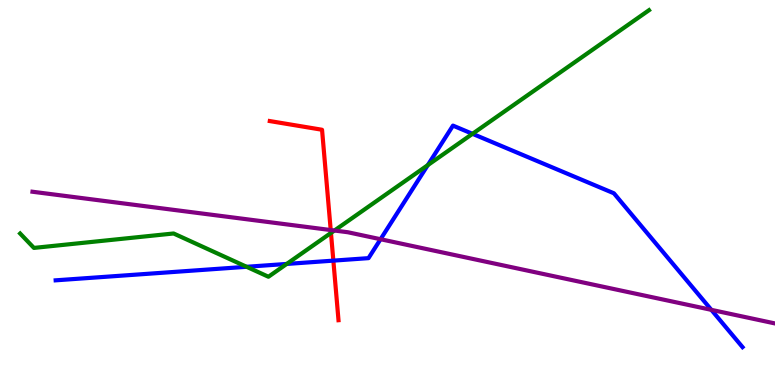[{'lines': ['blue', 'red'], 'intersections': [{'x': 4.3, 'y': 3.23}]}, {'lines': ['green', 'red'], 'intersections': [{'x': 4.27, 'y': 3.95}]}, {'lines': ['purple', 'red'], 'intersections': [{'x': 4.27, 'y': 4.02}]}, {'lines': ['blue', 'green'], 'intersections': [{'x': 3.18, 'y': 3.07}, {'x': 3.7, 'y': 3.14}, {'x': 5.52, 'y': 5.71}, {'x': 6.1, 'y': 6.52}]}, {'lines': ['blue', 'purple'], 'intersections': [{'x': 4.91, 'y': 3.79}, {'x': 9.18, 'y': 1.95}]}, {'lines': ['green', 'purple'], 'intersections': [{'x': 4.32, 'y': 4.01}]}]